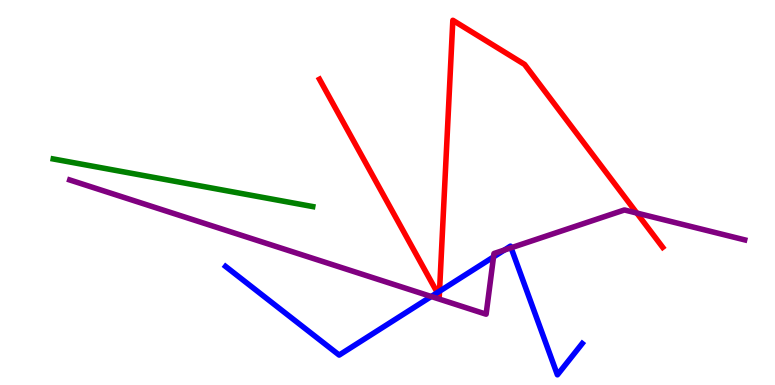[{'lines': ['blue', 'red'], 'intersections': [{'x': 5.64, 'y': 2.4}, {'x': 5.67, 'y': 2.43}]}, {'lines': ['green', 'red'], 'intersections': []}, {'lines': ['purple', 'red'], 'intersections': [{'x': 8.22, 'y': 4.47}]}, {'lines': ['blue', 'green'], 'intersections': []}, {'lines': ['blue', 'purple'], 'intersections': [{'x': 5.56, 'y': 2.3}, {'x': 6.37, 'y': 3.33}, {'x': 6.51, 'y': 3.51}, {'x': 6.59, 'y': 3.56}]}, {'lines': ['green', 'purple'], 'intersections': []}]